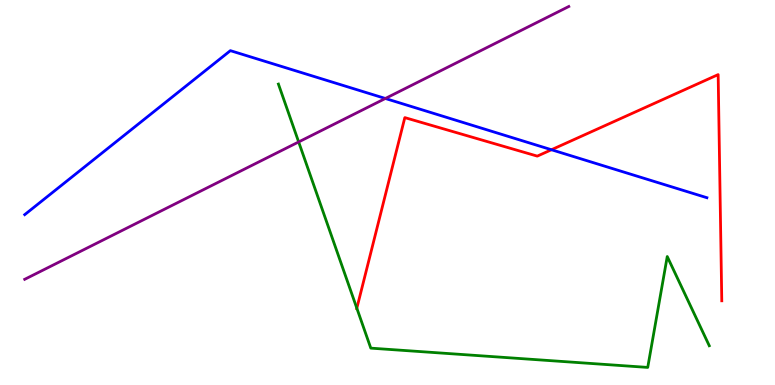[{'lines': ['blue', 'red'], 'intersections': [{'x': 7.12, 'y': 6.11}]}, {'lines': ['green', 'red'], 'intersections': [{'x': 4.6, 'y': 1.99}]}, {'lines': ['purple', 'red'], 'intersections': []}, {'lines': ['blue', 'green'], 'intersections': []}, {'lines': ['blue', 'purple'], 'intersections': [{'x': 4.97, 'y': 7.44}]}, {'lines': ['green', 'purple'], 'intersections': [{'x': 3.85, 'y': 6.31}]}]